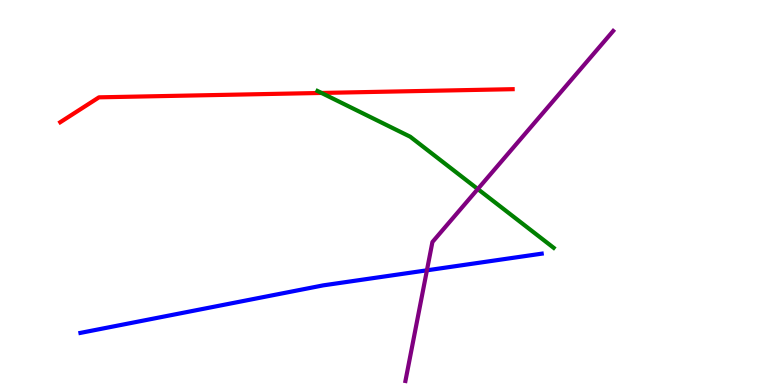[{'lines': ['blue', 'red'], 'intersections': []}, {'lines': ['green', 'red'], 'intersections': [{'x': 4.15, 'y': 7.59}]}, {'lines': ['purple', 'red'], 'intersections': []}, {'lines': ['blue', 'green'], 'intersections': []}, {'lines': ['blue', 'purple'], 'intersections': [{'x': 5.51, 'y': 2.98}]}, {'lines': ['green', 'purple'], 'intersections': [{'x': 6.17, 'y': 5.09}]}]